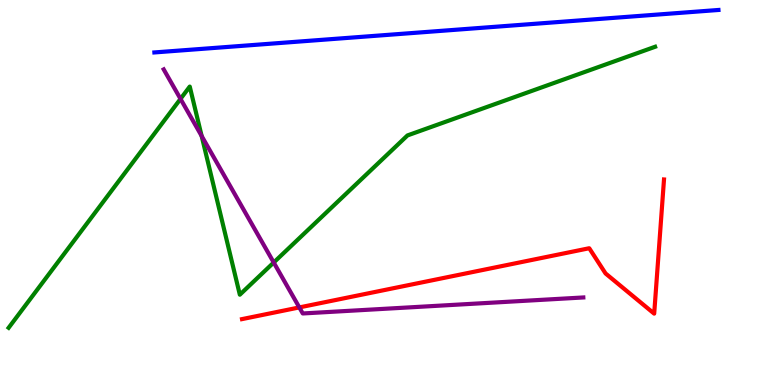[{'lines': ['blue', 'red'], 'intersections': []}, {'lines': ['green', 'red'], 'intersections': []}, {'lines': ['purple', 'red'], 'intersections': [{'x': 3.86, 'y': 2.02}]}, {'lines': ['blue', 'green'], 'intersections': []}, {'lines': ['blue', 'purple'], 'intersections': []}, {'lines': ['green', 'purple'], 'intersections': [{'x': 2.33, 'y': 7.43}, {'x': 2.6, 'y': 6.47}, {'x': 3.53, 'y': 3.18}]}]